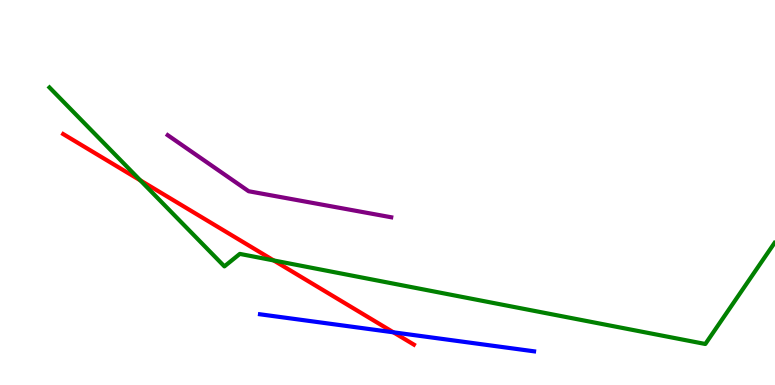[{'lines': ['blue', 'red'], 'intersections': [{'x': 5.08, 'y': 1.37}]}, {'lines': ['green', 'red'], 'intersections': [{'x': 1.81, 'y': 5.32}, {'x': 3.53, 'y': 3.23}]}, {'lines': ['purple', 'red'], 'intersections': []}, {'lines': ['blue', 'green'], 'intersections': []}, {'lines': ['blue', 'purple'], 'intersections': []}, {'lines': ['green', 'purple'], 'intersections': []}]